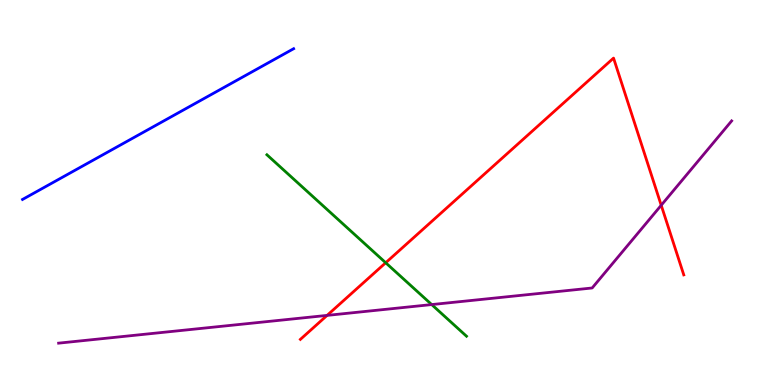[{'lines': ['blue', 'red'], 'intersections': []}, {'lines': ['green', 'red'], 'intersections': [{'x': 4.98, 'y': 3.18}]}, {'lines': ['purple', 'red'], 'intersections': [{'x': 4.22, 'y': 1.81}, {'x': 8.53, 'y': 4.67}]}, {'lines': ['blue', 'green'], 'intersections': []}, {'lines': ['blue', 'purple'], 'intersections': []}, {'lines': ['green', 'purple'], 'intersections': [{'x': 5.57, 'y': 2.09}]}]